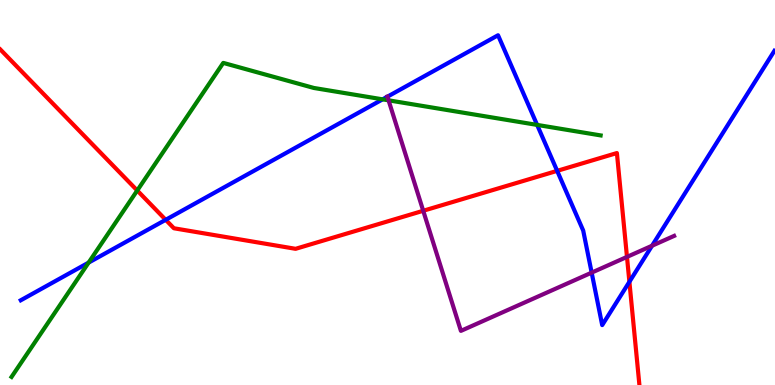[{'lines': ['blue', 'red'], 'intersections': [{'x': 2.14, 'y': 4.29}, {'x': 7.19, 'y': 5.56}, {'x': 8.12, 'y': 2.68}]}, {'lines': ['green', 'red'], 'intersections': [{'x': 1.77, 'y': 5.05}]}, {'lines': ['purple', 'red'], 'intersections': [{'x': 5.46, 'y': 4.53}, {'x': 8.09, 'y': 3.33}]}, {'lines': ['blue', 'green'], 'intersections': [{'x': 1.14, 'y': 3.18}, {'x': 4.94, 'y': 7.42}, {'x': 6.93, 'y': 6.76}]}, {'lines': ['blue', 'purple'], 'intersections': [{'x': 5.0, 'y': 7.49}, {'x': 7.63, 'y': 2.92}, {'x': 8.41, 'y': 3.62}]}, {'lines': ['green', 'purple'], 'intersections': [{'x': 5.01, 'y': 7.39}]}]